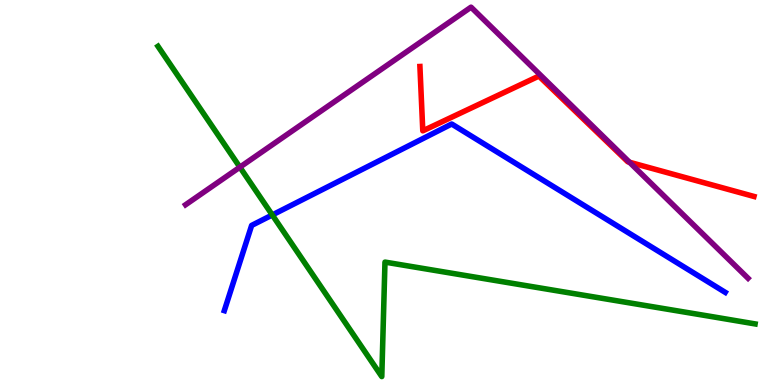[{'lines': ['blue', 'red'], 'intersections': []}, {'lines': ['green', 'red'], 'intersections': []}, {'lines': ['purple', 'red'], 'intersections': [{'x': 8.12, 'y': 5.79}]}, {'lines': ['blue', 'green'], 'intersections': [{'x': 3.51, 'y': 4.42}]}, {'lines': ['blue', 'purple'], 'intersections': []}, {'lines': ['green', 'purple'], 'intersections': [{'x': 3.1, 'y': 5.66}]}]